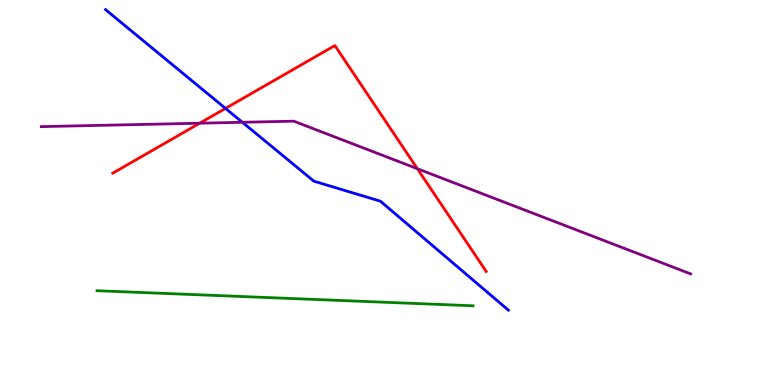[{'lines': ['blue', 'red'], 'intersections': [{'x': 2.91, 'y': 7.18}]}, {'lines': ['green', 'red'], 'intersections': []}, {'lines': ['purple', 'red'], 'intersections': [{'x': 2.58, 'y': 6.8}, {'x': 5.39, 'y': 5.62}]}, {'lines': ['blue', 'green'], 'intersections': []}, {'lines': ['blue', 'purple'], 'intersections': [{'x': 3.13, 'y': 6.82}]}, {'lines': ['green', 'purple'], 'intersections': []}]